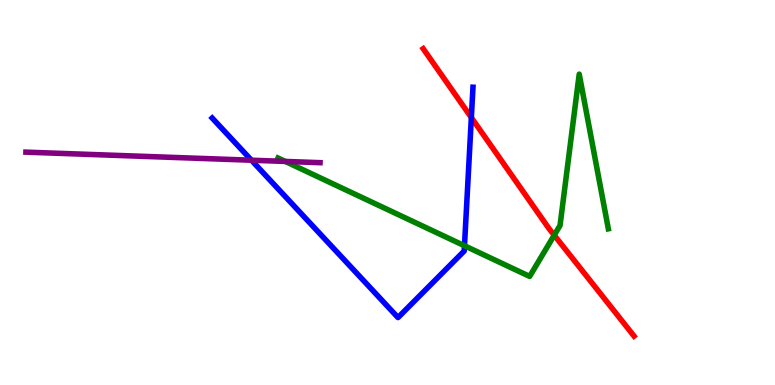[{'lines': ['blue', 'red'], 'intersections': [{'x': 6.08, 'y': 6.95}]}, {'lines': ['green', 'red'], 'intersections': [{'x': 7.15, 'y': 3.89}]}, {'lines': ['purple', 'red'], 'intersections': []}, {'lines': ['blue', 'green'], 'intersections': [{'x': 5.99, 'y': 3.62}]}, {'lines': ['blue', 'purple'], 'intersections': [{'x': 3.24, 'y': 5.84}]}, {'lines': ['green', 'purple'], 'intersections': [{'x': 3.68, 'y': 5.81}]}]